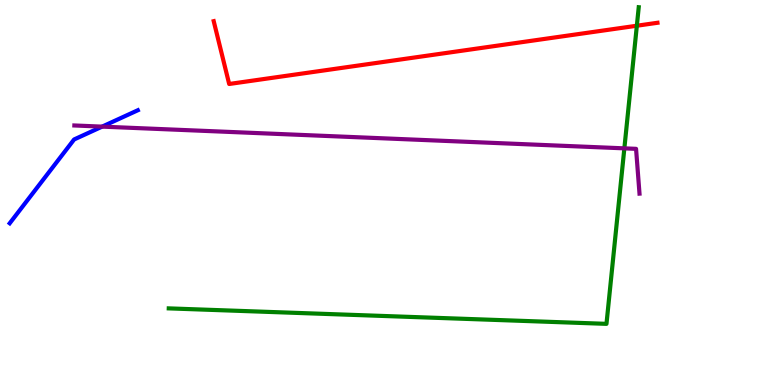[{'lines': ['blue', 'red'], 'intersections': []}, {'lines': ['green', 'red'], 'intersections': [{'x': 8.22, 'y': 9.33}]}, {'lines': ['purple', 'red'], 'intersections': []}, {'lines': ['blue', 'green'], 'intersections': []}, {'lines': ['blue', 'purple'], 'intersections': [{'x': 1.32, 'y': 6.71}]}, {'lines': ['green', 'purple'], 'intersections': [{'x': 8.06, 'y': 6.15}]}]